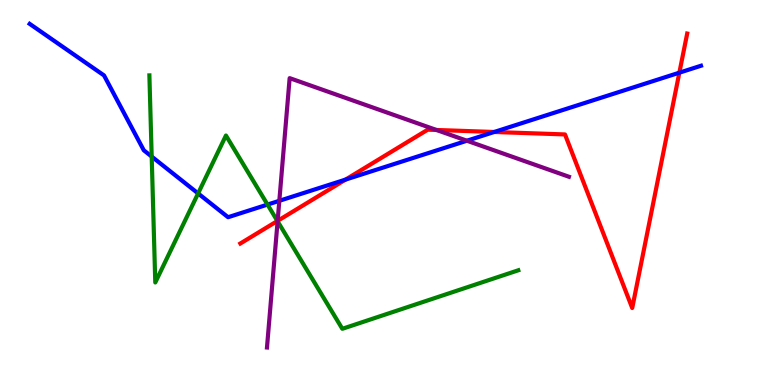[{'lines': ['blue', 'red'], 'intersections': [{'x': 4.46, 'y': 5.34}, {'x': 6.38, 'y': 6.57}, {'x': 8.77, 'y': 8.11}]}, {'lines': ['green', 'red'], 'intersections': [{'x': 3.58, 'y': 4.26}]}, {'lines': ['purple', 'red'], 'intersections': [{'x': 3.58, 'y': 4.26}, {'x': 5.63, 'y': 6.62}]}, {'lines': ['blue', 'green'], 'intersections': [{'x': 1.96, 'y': 5.93}, {'x': 2.56, 'y': 4.98}, {'x': 3.45, 'y': 4.69}]}, {'lines': ['blue', 'purple'], 'intersections': [{'x': 3.6, 'y': 4.78}, {'x': 6.02, 'y': 6.34}]}, {'lines': ['green', 'purple'], 'intersections': [{'x': 3.58, 'y': 4.25}]}]